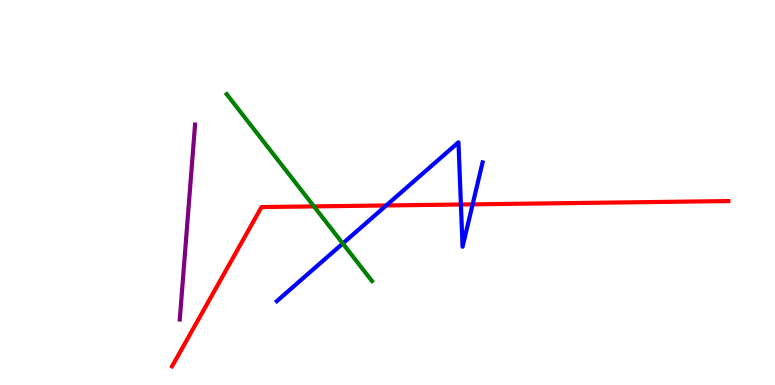[{'lines': ['blue', 'red'], 'intersections': [{'x': 4.98, 'y': 4.66}, {'x': 5.95, 'y': 4.69}, {'x': 6.1, 'y': 4.69}]}, {'lines': ['green', 'red'], 'intersections': [{'x': 4.05, 'y': 4.64}]}, {'lines': ['purple', 'red'], 'intersections': []}, {'lines': ['blue', 'green'], 'intersections': [{'x': 4.42, 'y': 3.68}]}, {'lines': ['blue', 'purple'], 'intersections': []}, {'lines': ['green', 'purple'], 'intersections': []}]